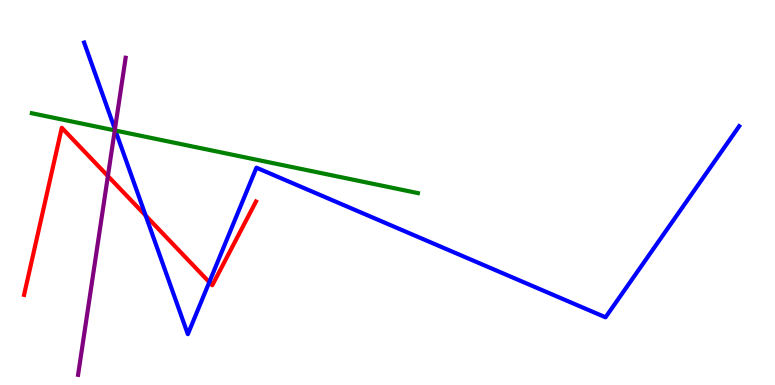[{'lines': ['blue', 'red'], 'intersections': [{'x': 1.88, 'y': 4.4}, {'x': 2.7, 'y': 2.67}]}, {'lines': ['green', 'red'], 'intersections': []}, {'lines': ['purple', 'red'], 'intersections': [{'x': 1.39, 'y': 5.43}]}, {'lines': ['blue', 'green'], 'intersections': [{'x': 1.49, 'y': 6.61}]}, {'lines': ['blue', 'purple'], 'intersections': [{'x': 1.48, 'y': 6.64}]}, {'lines': ['green', 'purple'], 'intersections': [{'x': 1.48, 'y': 6.61}]}]